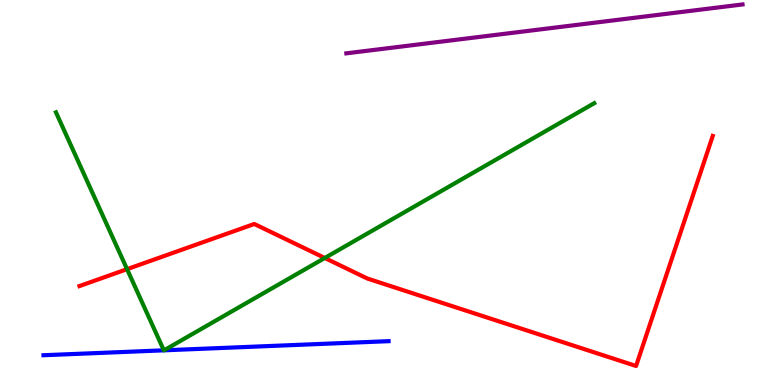[{'lines': ['blue', 'red'], 'intersections': []}, {'lines': ['green', 'red'], 'intersections': [{'x': 1.64, 'y': 3.01}, {'x': 4.19, 'y': 3.3}]}, {'lines': ['purple', 'red'], 'intersections': []}, {'lines': ['blue', 'green'], 'intersections': [{'x': 2.11, 'y': 0.901}, {'x': 2.12, 'y': 0.901}]}, {'lines': ['blue', 'purple'], 'intersections': []}, {'lines': ['green', 'purple'], 'intersections': []}]